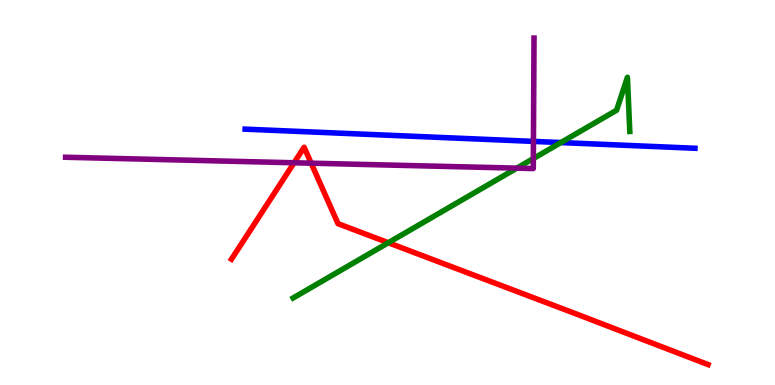[{'lines': ['blue', 'red'], 'intersections': []}, {'lines': ['green', 'red'], 'intersections': [{'x': 5.01, 'y': 3.7}]}, {'lines': ['purple', 'red'], 'intersections': [{'x': 3.79, 'y': 5.77}, {'x': 4.02, 'y': 5.76}]}, {'lines': ['blue', 'green'], 'intersections': [{'x': 7.24, 'y': 6.3}]}, {'lines': ['blue', 'purple'], 'intersections': [{'x': 6.88, 'y': 6.33}]}, {'lines': ['green', 'purple'], 'intersections': [{'x': 6.67, 'y': 5.63}, {'x': 6.88, 'y': 5.88}]}]